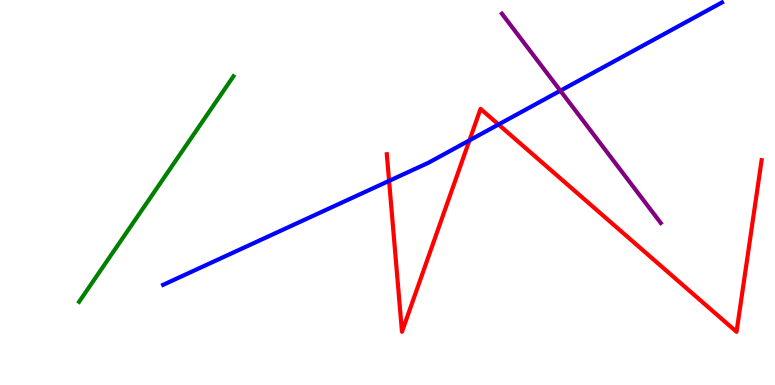[{'lines': ['blue', 'red'], 'intersections': [{'x': 5.02, 'y': 5.3}, {'x': 6.06, 'y': 6.35}, {'x': 6.43, 'y': 6.77}]}, {'lines': ['green', 'red'], 'intersections': []}, {'lines': ['purple', 'red'], 'intersections': []}, {'lines': ['blue', 'green'], 'intersections': []}, {'lines': ['blue', 'purple'], 'intersections': [{'x': 7.23, 'y': 7.64}]}, {'lines': ['green', 'purple'], 'intersections': []}]